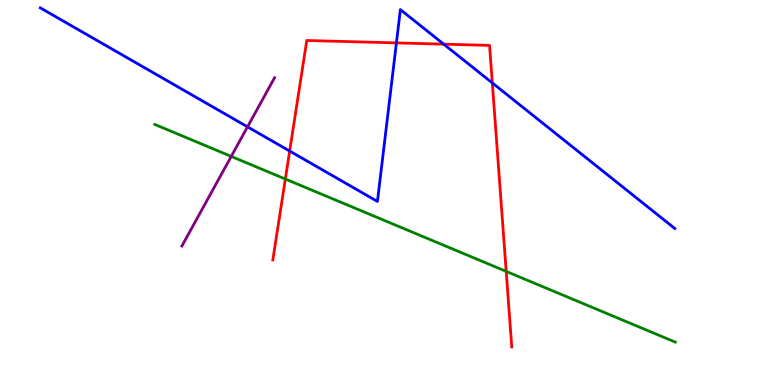[{'lines': ['blue', 'red'], 'intersections': [{'x': 3.74, 'y': 6.08}, {'x': 5.11, 'y': 8.89}, {'x': 5.73, 'y': 8.85}, {'x': 6.35, 'y': 7.85}]}, {'lines': ['green', 'red'], 'intersections': [{'x': 3.68, 'y': 5.35}, {'x': 6.53, 'y': 2.95}]}, {'lines': ['purple', 'red'], 'intersections': []}, {'lines': ['blue', 'green'], 'intersections': []}, {'lines': ['blue', 'purple'], 'intersections': [{'x': 3.19, 'y': 6.71}]}, {'lines': ['green', 'purple'], 'intersections': [{'x': 2.98, 'y': 5.94}]}]